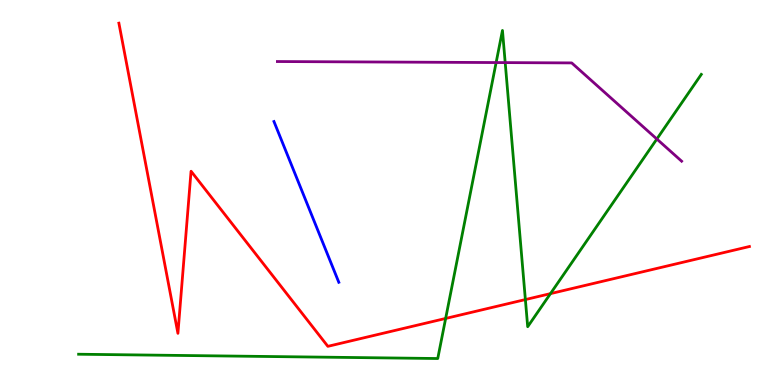[{'lines': ['blue', 'red'], 'intersections': []}, {'lines': ['green', 'red'], 'intersections': [{'x': 5.75, 'y': 1.73}, {'x': 6.78, 'y': 2.22}, {'x': 7.1, 'y': 2.37}]}, {'lines': ['purple', 'red'], 'intersections': []}, {'lines': ['blue', 'green'], 'intersections': []}, {'lines': ['blue', 'purple'], 'intersections': []}, {'lines': ['green', 'purple'], 'intersections': [{'x': 6.4, 'y': 8.38}, {'x': 6.52, 'y': 8.37}, {'x': 8.48, 'y': 6.39}]}]